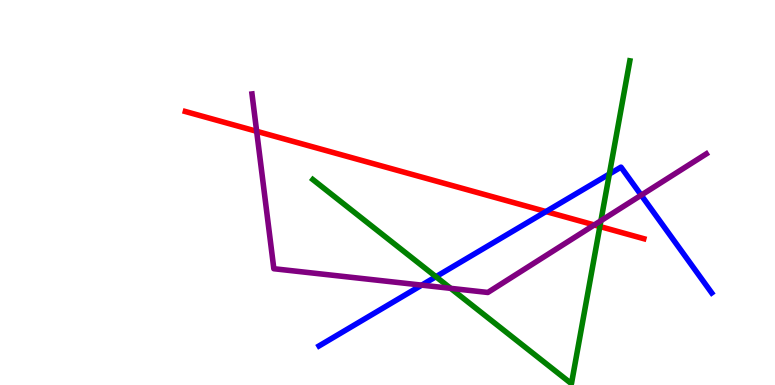[{'lines': ['blue', 'red'], 'intersections': [{'x': 7.04, 'y': 4.5}]}, {'lines': ['green', 'red'], 'intersections': [{'x': 7.74, 'y': 4.12}]}, {'lines': ['purple', 'red'], 'intersections': [{'x': 3.31, 'y': 6.59}, {'x': 7.67, 'y': 4.16}]}, {'lines': ['blue', 'green'], 'intersections': [{'x': 5.62, 'y': 2.81}, {'x': 7.86, 'y': 5.48}]}, {'lines': ['blue', 'purple'], 'intersections': [{'x': 5.44, 'y': 2.59}, {'x': 8.27, 'y': 4.93}]}, {'lines': ['green', 'purple'], 'intersections': [{'x': 5.82, 'y': 2.51}, {'x': 7.75, 'y': 4.27}]}]